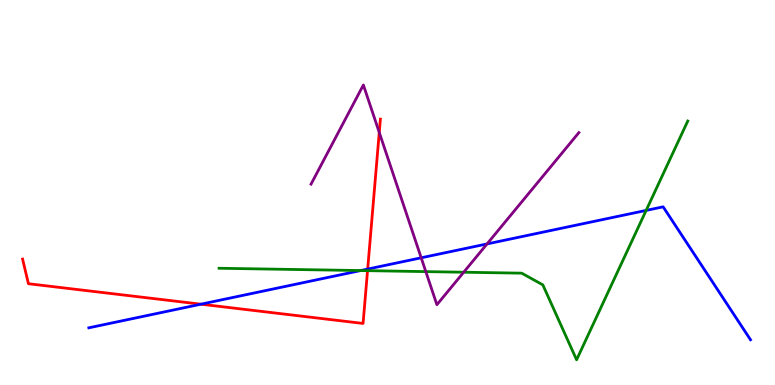[{'lines': ['blue', 'red'], 'intersections': [{'x': 2.59, 'y': 2.1}, {'x': 4.74, 'y': 3.01}]}, {'lines': ['green', 'red'], 'intersections': [{'x': 4.74, 'y': 2.97}]}, {'lines': ['purple', 'red'], 'intersections': [{'x': 4.89, 'y': 6.56}]}, {'lines': ['blue', 'green'], 'intersections': [{'x': 4.65, 'y': 2.97}, {'x': 8.34, 'y': 4.53}]}, {'lines': ['blue', 'purple'], 'intersections': [{'x': 5.43, 'y': 3.3}, {'x': 6.28, 'y': 3.66}]}, {'lines': ['green', 'purple'], 'intersections': [{'x': 5.49, 'y': 2.95}, {'x': 5.98, 'y': 2.93}]}]